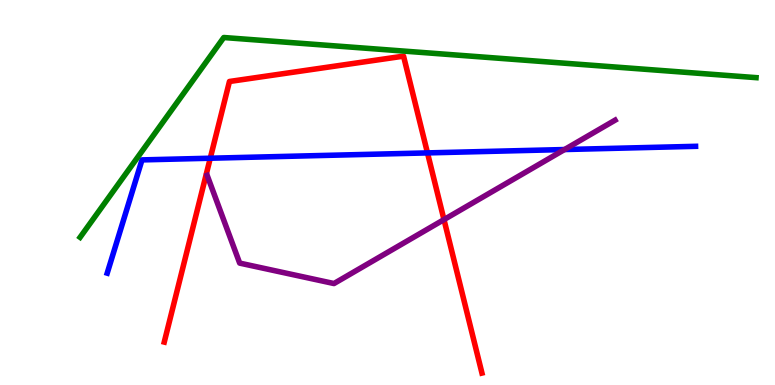[{'lines': ['blue', 'red'], 'intersections': [{'x': 2.71, 'y': 5.89}, {'x': 5.52, 'y': 6.03}]}, {'lines': ['green', 'red'], 'intersections': []}, {'lines': ['purple', 'red'], 'intersections': [{'x': 5.73, 'y': 4.3}]}, {'lines': ['blue', 'green'], 'intersections': []}, {'lines': ['blue', 'purple'], 'intersections': [{'x': 7.28, 'y': 6.12}]}, {'lines': ['green', 'purple'], 'intersections': []}]